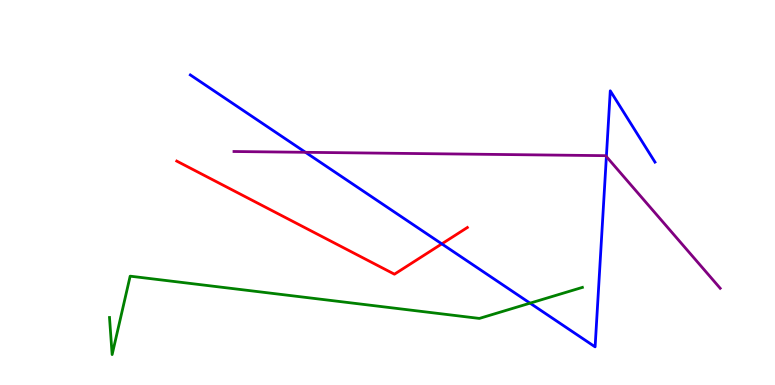[{'lines': ['blue', 'red'], 'intersections': [{'x': 5.7, 'y': 3.67}]}, {'lines': ['green', 'red'], 'intersections': []}, {'lines': ['purple', 'red'], 'intersections': []}, {'lines': ['blue', 'green'], 'intersections': [{'x': 6.84, 'y': 2.13}]}, {'lines': ['blue', 'purple'], 'intersections': [{'x': 3.94, 'y': 6.04}, {'x': 7.82, 'y': 5.93}]}, {'lines': ['green', 'purple'], 'intersections': []}]